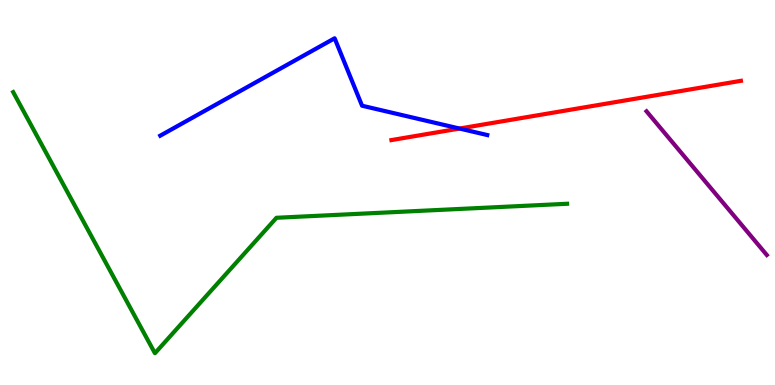[{'lines': ['blue', 'red'], 'intersections': [{'x': 5.93, 'y': 6.66}]}, {'lines': ['green', 'red'], 'intersections': []}, {'lines': ['purple', 'red'], 'intersections': []}, {'lines': ['blue', 'green'], 'intersections': []}, {'lines': ['blue', 'purple'], 'intersections': []}, {'lines': ['green', 'purple'], 'intersections': []}]